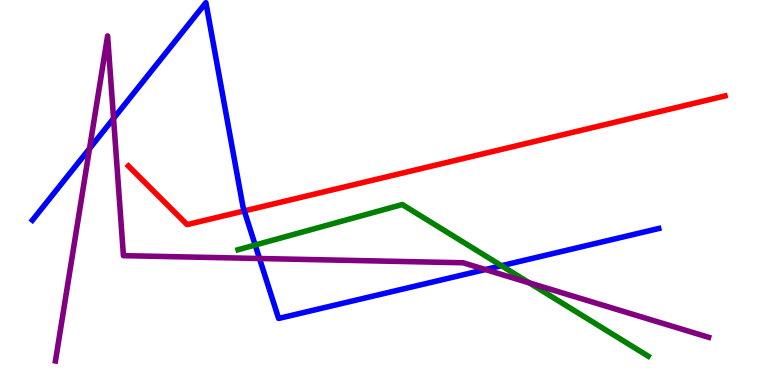[{'lines': ['blue', 'red'], 'intersections': [{'x': 3.15, 'y': 4.52}]}, {'lines': ['green', 'red'], 'intersections': []}, {'lines': ['purple', 'red'], 'intersections': []}, {'lines': ['blue', 'green'], 'intersections': [{'x': 3.29, 'y': 3.64}, {'x': 6.47, 'y': 3.1}]}, {'lines': ['blue', 'purple'], 'intersections': [{'x': 1.16, 'y': 6.14}, {'x': 1.47, 'y': 6.92}, {'x': 3.35, 'y': 3.29}, {'x': 6.26, 'y': 3.0}]}, {'lines': ['green', 'purple'], 'intersections': [{'x': 6.83, 'y': 2.65}]}]